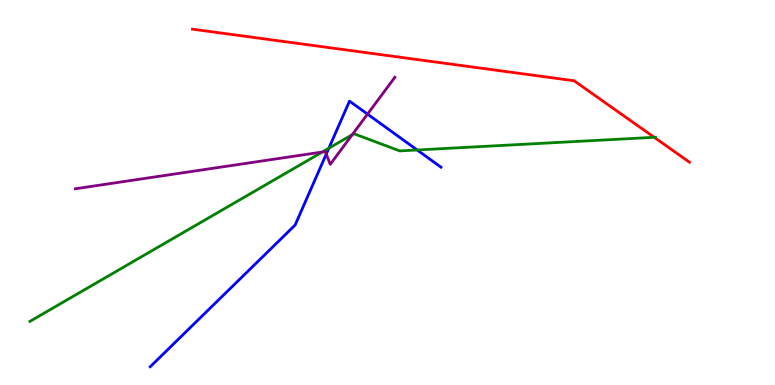[{'lines': ['blue', 'red'], 'intersections': []}, {'lines': ['green', 'red'], 'intersections': [{'x': 8.44, 'y': 6.43}]}, {'lines': ['purple', 'red'], 'intersections': []}, {'lines': ['blue', 'green'], 'intersections': [{'x': 4.24, 'y': 6.15}, {'x': 5.38, 'y': 6.1}]}, {'lines': ['blue', 'purple'], 'intersections': [{'x': 4.21, 'y': 6.0}, {'x': 4.74, 'y': 7.04}]}, {'lines': ['green', 'purple'], 'intersections': [{'x': 4.16, 'y': 6.05}, {'x': 4.55, 'y': 6.5}]}]